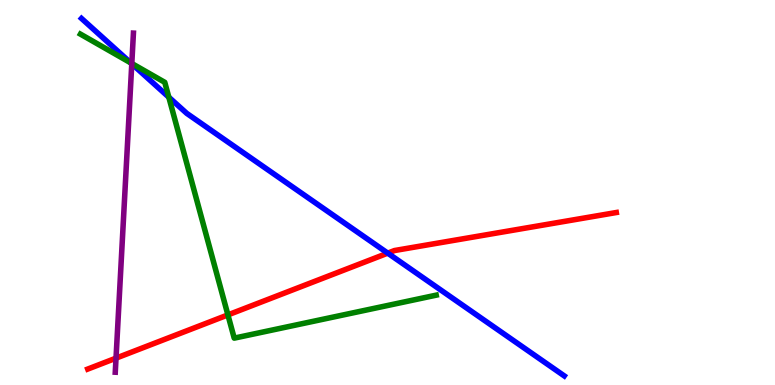[{'lines': ['blue', 'red'], 'intersections': [{'x': 5.0, 'y': 3.42}]}, {'lines': ['green', 'red'], 'intersections': [{'x': 2.94, 'y': 1.82}]}, {'lines': ['purple', 'red'], 'intersections': [{'x': 1.5, 'y': 0.698}]}, {'lines': ['blue', 'green'], 'intersections': [{'x': 1.69, 'y': 8.37}, {'x': 2.18, 'y': 7.48}]}, {'lines': ['blue', 'purple'], 'intersections': [{'x': 1.7, 'y': 8.34}]}, {'lines': ['green', 'purple'], 'intersections': [{'x': 1.7, 'y': 8.35}]}]